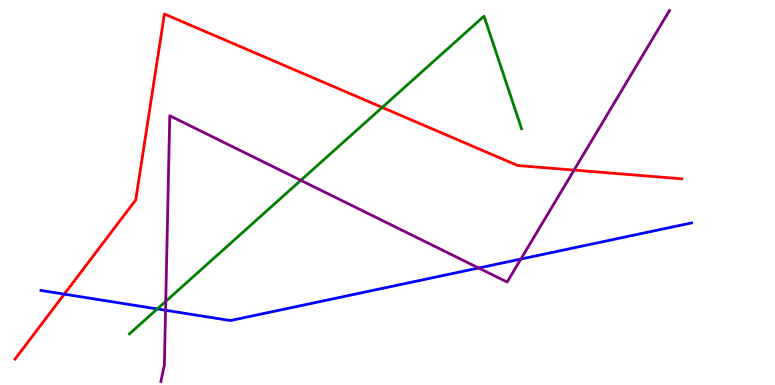[{'lines': ['blue', 'red'], 'intersections': [{'x': 0.829, 'y': 2.36}]}, {'lines': ['green', 'red'], 'intersections': [{'x': 4.93, 'y': 7.21}]}, {'lines': ['purple', 'red'], 'intersections': [{'x': 7.41, 'y': 5.58}]}, {'lines': ['blue', 'green'], 'intersections': [{'x': 2.03, 'y': 1.98}]}, {'lines': ['blue', 'purple'], 'intersections': [{'x': 2.14, 'y': 1.94}, {'x': 6.18, 'y': 3.04}, {'x': 6.72, 'y': 3.27}]}, {'lines': ['green', 'purple'], 'intersections': [{'x': 2.14, 'y': 2.17}, {'x': 3.88, 'y': 5.32}]}]